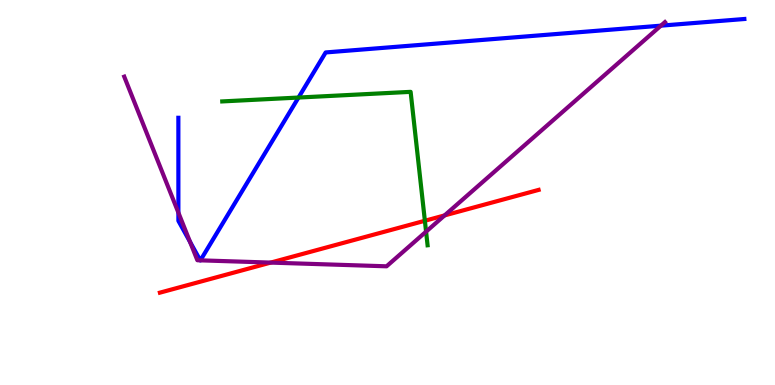[{'lines': ['blue', 'red'], 'intersections': []}, {'lines': ['green', 'red'], 'intersections': [{'x': 5.48, 'y': 4.27}]}, {'lines': ['purple', 'red'], 'intersections': [{'x': 3.49, 'y': 3.18}, {'x': 5.74, 'y': 4.4}]}, {'lines': ['blue', 'green'], 'intersections': [{'x': 3.85, 'y': 7.47}]}, {'lines': ['blue', 'purple'], 'intersections': [{'x': 2.3, 'y': 4.48}, {'x': 2.45, 'y': 3.72}, {'x': 2.58, 'y': 3.24}, {'x': 2.59, 'y': 3.24}, {'x': 8.53, 'y': 9.33}]}, {'lines': ['green', 'purple'], 'intersections': [{'x': 5.5, 'y': 3.98}]}]